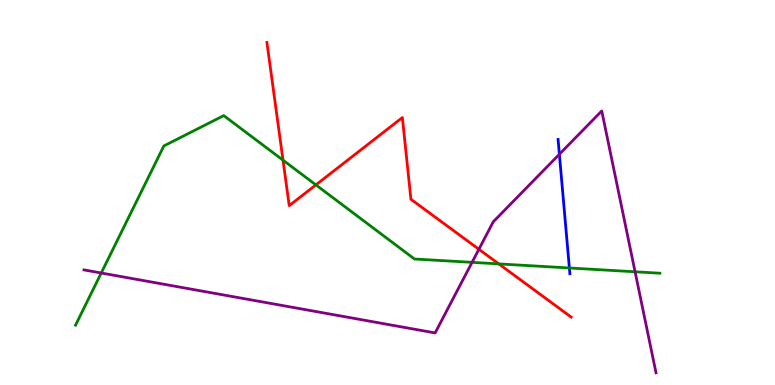[{'lines': ['blue', 'red'], 'intersections': []}, {'lines': ['green', 'red'], 'intersections': [{'x': 3.65, 'y': 5.84}, {'x': 4.08, 'y': 5.2}, {'x': 6.44, 'y': 3.15}]}, {'lines': ['purple', 'red'], 'intersections': [{'x': 6.18, 'y': 3.53}]}, {'lines': ['blue', 'green'], 'intersections': [{'x': 7.35, 'y': 3.04}]}, {'lines': ['blue', 'purple'], 'intersections': [{'x': 7.22, 'y': 5.99}]}, {'lines': ['green', 'purple'], 'intersections': [{'x': 1.31, 'y': 2.91}, {'x': 6.09, 'y': 3.19}, {'x': 8.19, 'y': 2.94}]}]